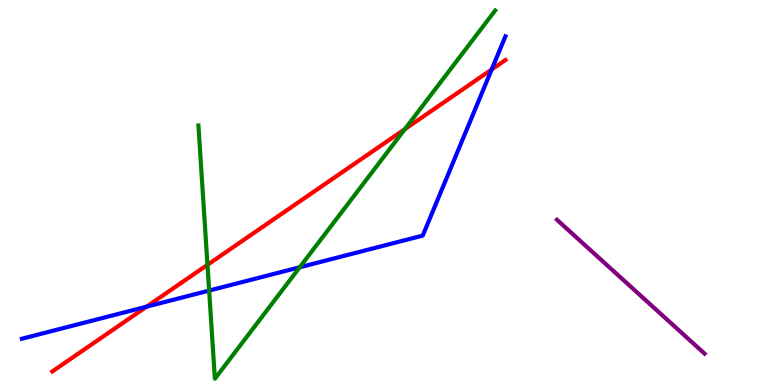[{'lines': ['blue', 'red'], 'intersections': [{'x': 1.89, 'y': 2.03}, {'x': 6.34, 'y': 8.2}]}, {'lines': ['green', 'red'], 'intersections': [{'x': 2.68, 'y': 3.12}, {'x': 5.22, 'y': 6.65}]}, {'lines': ['purple', 'red'], 'intersections': []}, {'lines': ['blue', 'green'], 'intersections': [{'x': 2.7, 'y': 2.45}, {'x': 3.87, 'y': 3.06}]}, {'lines': ['blue', 'purple'], 'intersections': []}, {'lines': ['green', 'purple'], 'intersections': []}]